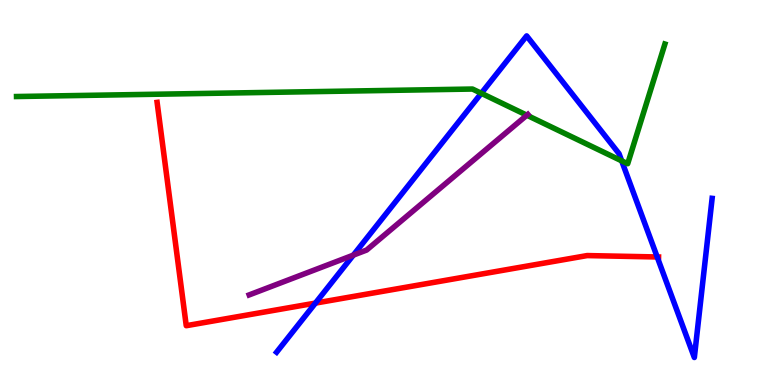[{'lines': ['blue', 'red'], 'intersections': [{'x': 4.07, 'y': 2.13}, {'x': 8.48, 'y': 3.33}]}, {'lines': ['green', 'red'], 'intersections': []}, {'lines': ['purple', 'red'], 'intersections': []}, {'lines': ['blue', 'green'], 'intersections': [{'x': 6.21, 'y': 7.58}, {'x': 8.02, 'y': 5.82}]}, {'lines': ['blue', 'purple'], 'intersections': [{'x': 4.56, 'y': 3.37}]}, {'lines': ['green', 'purple'], 'intersections': [{'x': 6.8, 'y': 7.01}]}]